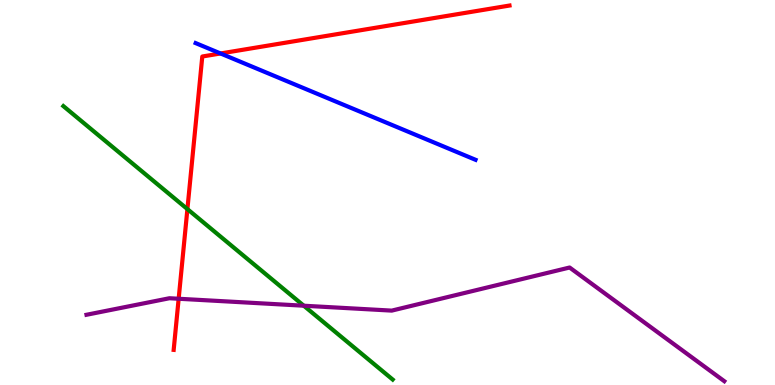[{'lines': ['blue', 'red'], 'intersections': [{'x': 2.85, 'y': 8.61}]}, {'lines': ['green', 'red'], 'intersections': [{'x': 2.42, 'y': 4.57}]}, {'lines': ['purple', 'red'], 'intersections': [{'x': 2.31, 'y': 2.24}]}, {'lines': ['blue', 'green'], 'intersections': []}, {'lines': ['blue', 'purple'], 'intersections': []}, {'lines': ['green', 'purple'], 'intersections': [{'x': 3.92, 'y': 2.06}]}]